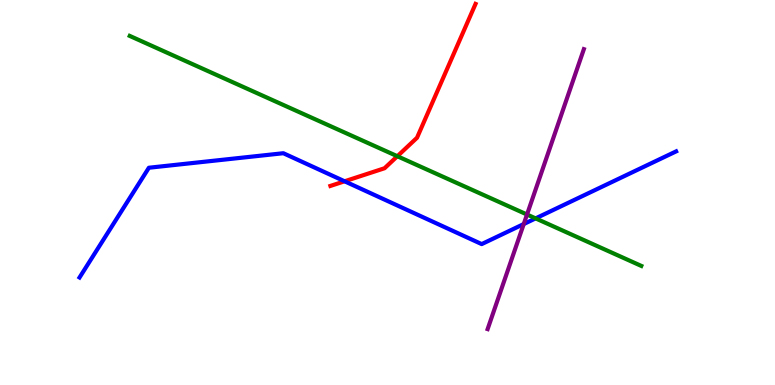[{'lines': ['blue', 'red'], 'intersections': [{'x': 4.45, 'y': 5.29}]}, {'lines': ['green', 'red'], 'intersections': [{'x': 5.13, 'y': 5.94}]}, {'lines': ['purple', 'red'], 'intersections': []}, {'lines': ['blue', 'green'], 'intersections': [{'x': 6.91, 'y': 4.33}]}, {'lines': ['blue', 'purple'], 'intersections': [{'x': 6.76, 'y': 4.18}]}, {'lines': ['green', 'purple'], 'intersections': [{'x': 6.8, 'y': 4.43}]}]